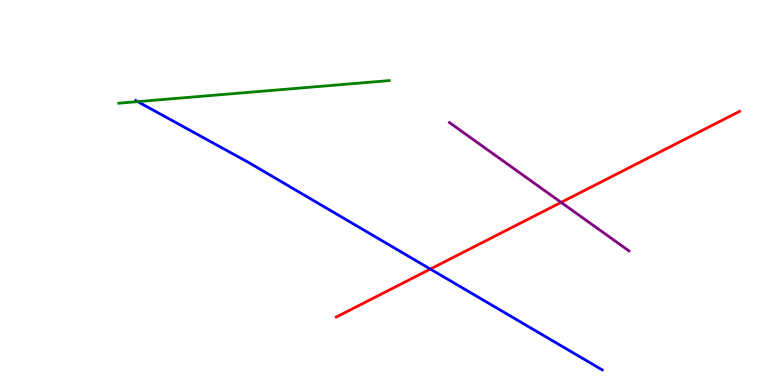[{'lines': ['blue', 'red'], 'intersections': [{'x': 5.55, 'y': 3.01}]}, {'lines': ['green', 'red'], 'intersections': []}, {'lines': ['purple', 'red'], 'intersections': [{'x': 7.24, 'y': 4.74}]}, {'lines': ['blue', 'green'], 'intersections': [{'x': 1.78, 'y': 7.36}]}, {'lines': ['blue', 'purple'], 'intersections': []}, {'lines': ['green', 'purple'], 'intersections': []}]